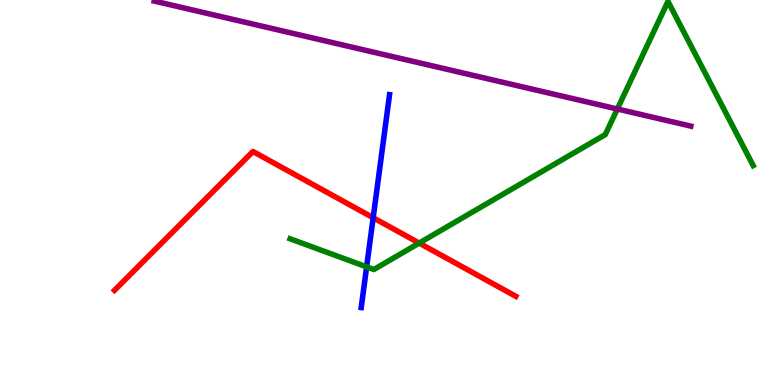[{'lines': ['blue', 'red'], 'intersections': [{'x': 4.82, 'y': 4.34}]}, {'lines': ['green', 'red'], 'intersections': [{'x': 5.41, 'y': 3.69}]}, {'lines': ['purple', 'red'], 'intersections': []}, {'lines': ['blue', 'green'], 'intersections': [{'x': 4.73, 'y': 3.07}]}, {'lines': ['blue', 'purple'], 'intersections': []}, {'lines': ['green', 'purple'], 'intersections': [{'x': 7.97, 'y': 7.17}]}]